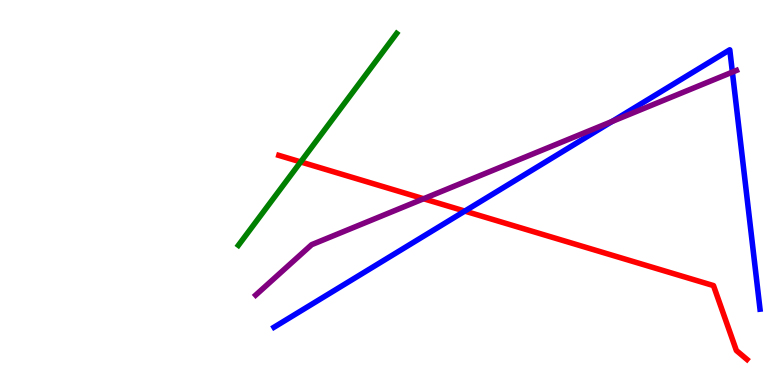[{'lines': ['blue', 'red'], 'intersections': [{'x': 6.0, 'y': 4.52}]}, {'lines': ['green', 'red'], 'intersections': [{'x': 3.88, 'y': 5.79}]}, {'lines': ['purple', 'red'], 'intersections': [{'x': 5.47, 'y': 4.84}]}, {'lines': ['blue', 'green'], 'intersections': []}, {'lines': ['blue', 'purple'], 'intersections': [{'x': 7.9, 'y': 6.85}, {'x': 9.45, 'y': 8.13}]}, {'lines': ['green', 'purple'], 'intersections': []}]